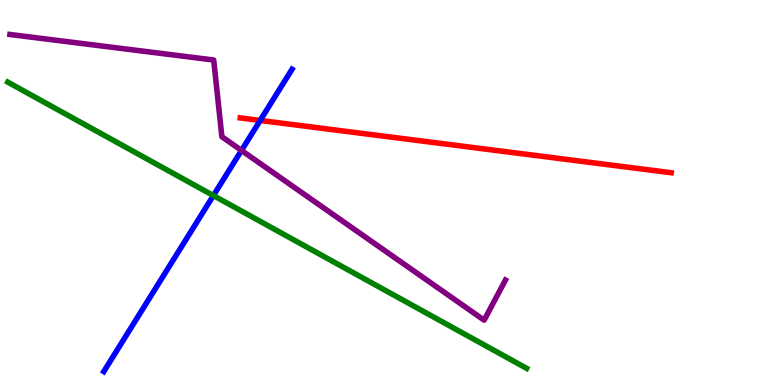[{'lines': ['blue', 'red'], 'intersections': [{'x': 3.36, 'y': 6.87}]}, {'lines': ['green', 'red'], 'intersections': []}, {'lines': ['purple', 'red'], 'intersections': []}, {'lines': ['blue', 'green'], 'intersections': [{'x': 2.75, 'y': 4.92}]}, {'lines': ['blue', 'purple'], 'intersections': [{'x': 3.12, 'y': 6.09}]}, {'lines': ['green', 'purple'], 'intersections': []}]